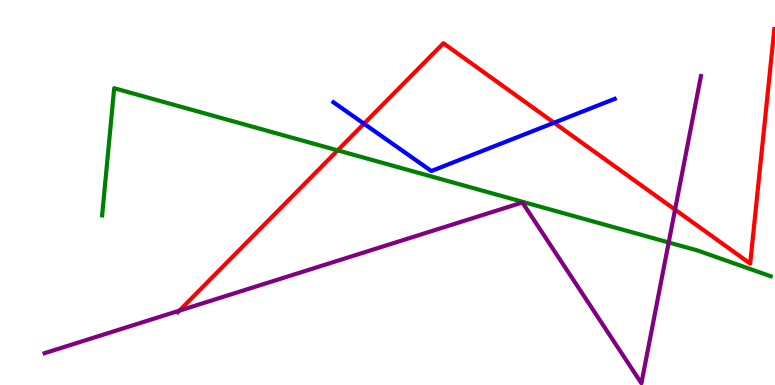[{'lines': ['blue', 'red'], 'intersections': [{'x': 4.7, 'y': 6.79}, {'x': 7.15, 'y': 6.81}]}, {'lines': ['green', 'red'], 'intersections': [{'x': 4.36, 'y': 6.09}]}, {'lines': ['purple', 'red'], 'intersections': [{'x': 2.31, 'y': 1.93}, {'x': 8.71, 'y': 4.56}]}, {'lines': ['blue', 'green'], 'intersections': []}, {'lines': ['blue', 'purple'], 'intersections': []}, {'lines': ['green', 'purple'], 'intersections': [{'x': 8.63, 'y': 3.7}]}]